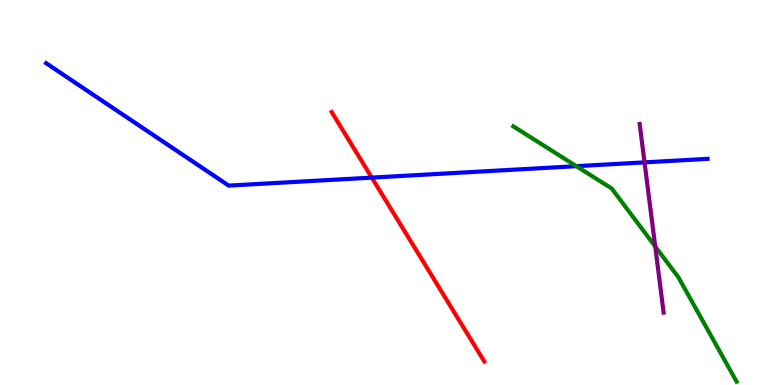[{'lines': ['blue', 'red'], 'intersections': [{'x': 4.8, 'y': 5.39}]}, {'lines': ['green', 'red'], 'intersections': []}, {'lines': ['purple', 'red'], 'intersections': []}, {'lines': ['blue', 'green'], 'intersections': [{'x': 7.44, 'y': 5.68}]}, {'lines': ['blue', 'purple'], 'intersections': [{'x': 8.32, 'y': 5.78}]}, {'lines': ['green', 'purple'], 'intersections': [{'x': 8.45, 'y': 3.6}]}]